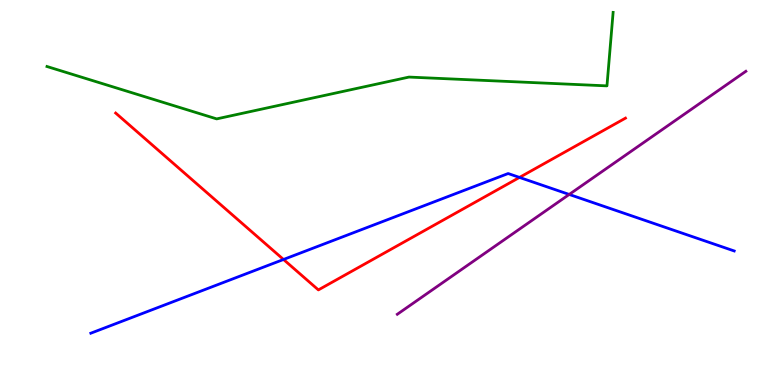[{'lines': ['blue', 'red'], 'intersections': [{'x': 3.66, 'y': 3.26}, {'x': 6.7, 'y': 5.39}]}, {'lines': ['green', 'red'], 'intersections': []}, {'lines': ['purple', 'red'], 'intersections': []}, {'lines': ['blue', 'green'], 'intersections': []}, {'lines': ['blue', 'purple'], 'intersections': [{'x': 7.34, 'y': 4.95}]}, {'lines': ['green', 'purple'], 'intersections': []}]